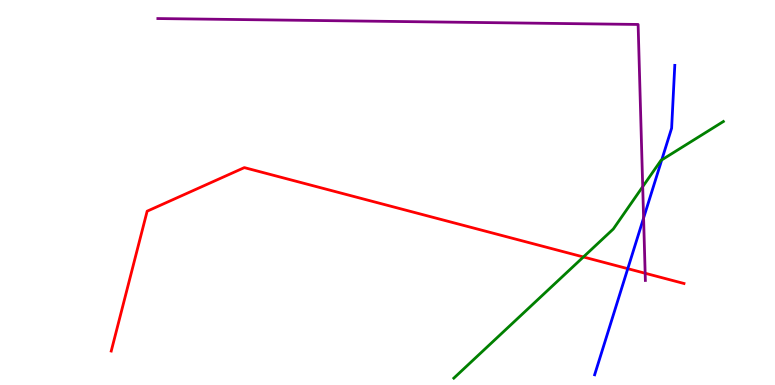[{'lines': ['blue', 'red'], 'intersections': [{'x': 8.1, 'y': 3.02}]}, {'lines': ['green', 'red'], 'intersections': [{'x': 7.53, 'y': 3.33}]}, {'lines': ['purple', 'red'], 'intersections': [{'x': 8.32, 'y': 2.9}]}, {'lines': ['blue', 'green'], 'intersections': [{'x': 8.54, 'y': 5.85}]}, {'lines': ['blue', 'purple'], 'intersections': [{'x': 8.3, 'y': 4.34}]}, {'lines': ['green', 'purple'], 'intersections': [{'x': 8.29, 'y': 5.15}]}]